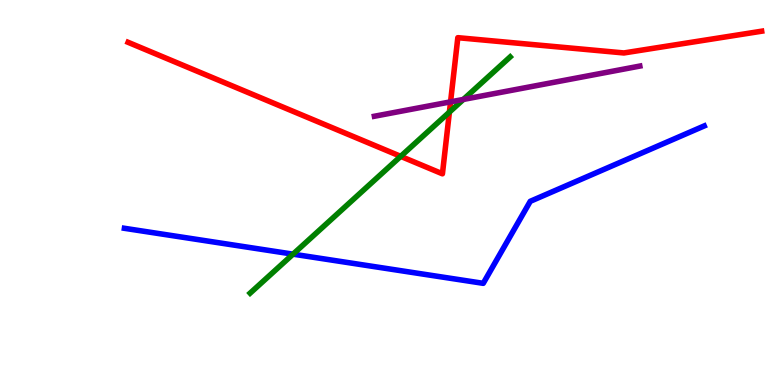[{'lines': ['blue', 'red'], 'intersections': []}, {'lines': ['green', 'red'], 'intersections': [{'x': 5.17, 'y': 5.94}, {'x': 5.8, 'y': 7.09}]}, {'lines': ['purple', 'red'], 'intersections': [{'x': 5.81, 'y': 7.35}]}, {'lines': ['blue', 'green'], 'intersections': [{'x': 3.78, 'y': 3.4}]}, {'lines': ['blue', 'purple'], 'intersections': []}, {'lines': ['green', 'purple'], 'intersections': [{'x': 5.98, 'y': 7.42}]}]